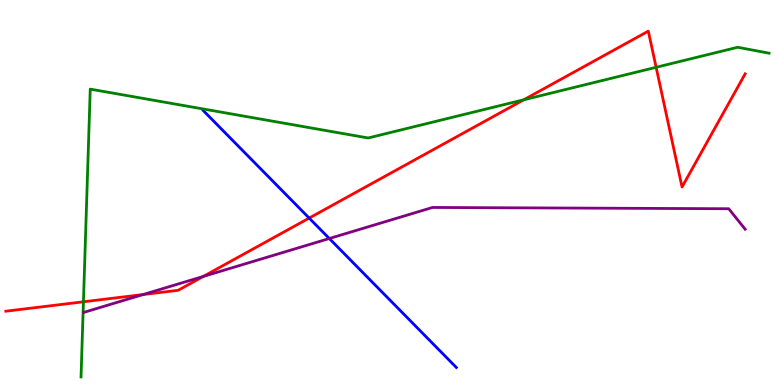[{'lines': ['blue', 'red'], 'intersections': [{'x': 3.99, 'y': 4.34}]}, {'lines': ['green', 'red'], 'intersections': [{'x': 1.08, 'y': 2.16}, {'x': 6.76, 'y': 7.41}, {'x': 8.47, 'y': 8.25}]}, {'lines': ['purple', 'red'], 'intersections': [{'x': 1.85, 'y': 2.35}, {'x': 2.62, 'y': 2.82}]}, {'lines': ['blue', 'green'], 'intersections': []}, {'lines': ['blue', 'purple'], 'intersections': [{'x': 4.25, 'y': 3.8}]}, {'lines': ['green', 'purple'], 'intersections': []}]